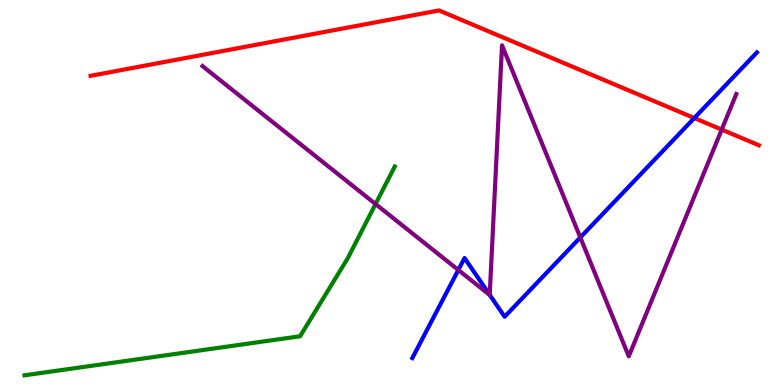[{'lines': ['blue', 'red'], 'intersections': [{'x': 8.96, 'y': 6.93}]}, {'lines': ['green', 'red'], 'intersections': []}, {'lines': ['purple', 'red'], 'intersections': [{'x': 9.31, 'y': 6.63}]}, {'lines': ['blue', 'green'], 'intersections': []}, {'lines': ['blue', 'purple'], 'intersections': [{'x': 5.91, 'y': 2.99}, {'x': 6.32, 'y': 2.34}, {'x': 7.49, 'y': 3.83}]}, {'lines': ['green', 'purple'], 'intersections': [{'x': 4.85, 'y': 4.7}]}]